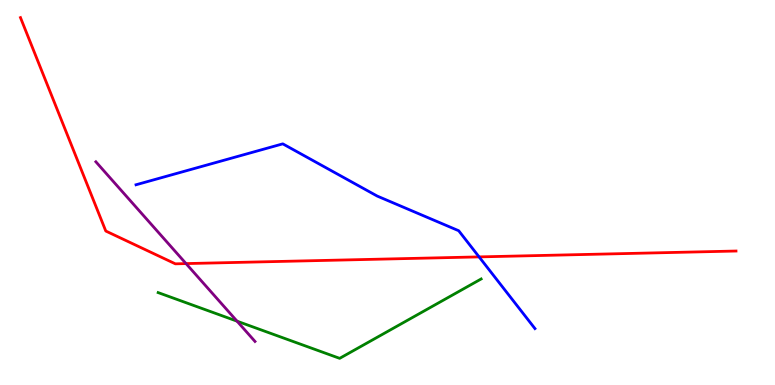[{'lines': ['blue', 'red'], 'intersections': [{'x': 6.18, 'y': 3.33}]}, {'lines': ['green', 'red'], 'intersections': []}, {'lines': ['purple', 'red'], 'intersections': [{'x': 2.4, 'y': 3.15}]}, {'lines': ['blue', 'green'], 'intersections': []}, {'lines': ['blue', 'purple'], 'intersections': []}, {'lines': ['green', 'purple'], 'intersections': [{'x': 3.06, 'y': 1.66}]}]